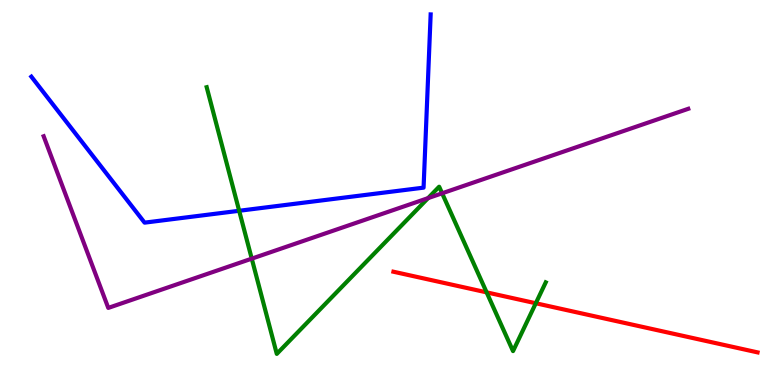[{'lines': ['blue', 'red'], 'intersections': []}, {'lines': ['green', 'red'], 'intersections': [{'x': 6.28, 'y': 2.41}, {'x': 6.91, 'y': 2.12}]}, {'lines': ['purple', 'red'], 'intersections': []}, {'lines': ['blue', 'green'], 'intersections': [{'x': 3.09, 'y': 4.53}]}, {'lines': ['blue', 'purple'], 'intersections': []}, {'lines': ['green', 'purple'], 'intersections': [{'x': 3.25, 'y': 3.28}, {'x': 5.52, 'y': 4.85}, {'x': 5.7, 'y': 4.98}]}]